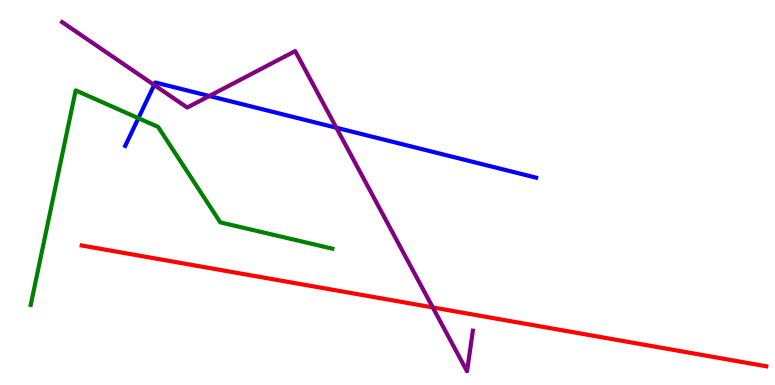[{'lines': ['blue', 'red'], 'intersections': []}, {'lines': ['green', 'red'], 'intersections': []}, {'lines': ['purple', 'red'], 'intersections': [{'x': 5.58, 'y': 2.01}]}, {'lines': ['blue', 'green'], 'intersections': [{'x': 1.79, 'y': 6.93}]}, {'lines': ['blue', 'purple'], 'intersections': [{'x': 1.99, 'y': 7.79}, {'x': 2.7, 'y': 7.51}, {'x': 4.34, 'y': 6.68}]}, {'lines': ['green', 'purple'], 'intersections': []}]